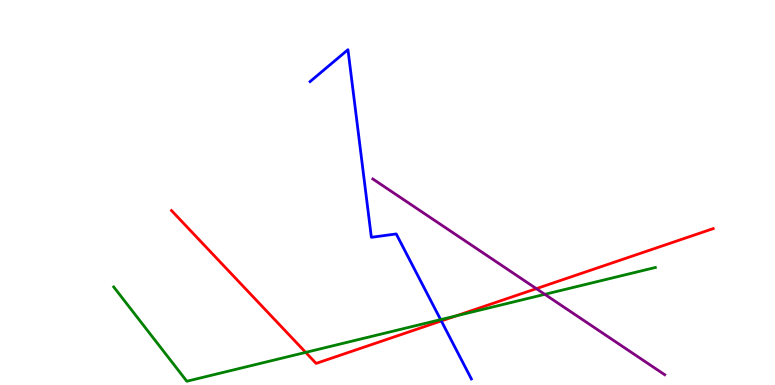[{'lines': ['blue', 'red'], 'intersections': [{'x': 5.69, 'y': 1.66}]}, {'lines': ['green', 'red'], 'intersections': [{'x': 3.94, 'y': 0.847}, {'x': 5.89, 'y': 1.8}]}, {'lines': ['purple', 'red'], 'intersections': [{'x': 6.92, 'y': 2.5}]}, {'lines': ['blue', 'green'], 'intersections': [{'x': 5.69, 'y': 1.7}]}, {'lines': ['blue', 'purple'], 'intersections': []}, {'lines': ['green', 'purple'], 'intersections': [{'x': 7.03, 'y': 2.36}]}]